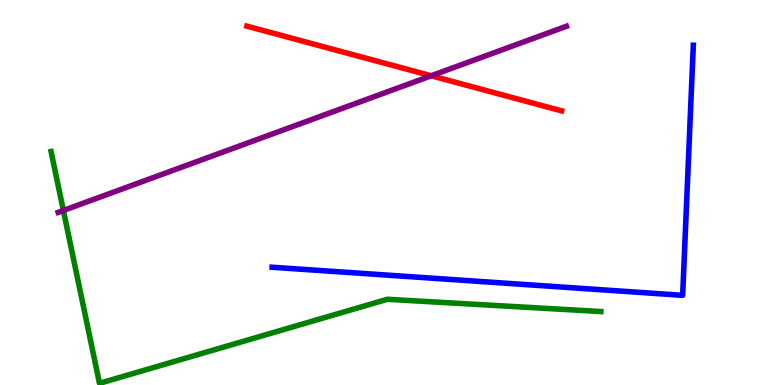[{'lines': ['blue', 'red'], 'intersections': []}, {'lines': ['green', 'red'], 'intersections': []}, {'lines': ['purple', 'red'], 'intersections': [{'x': 5.56, 'y': 8.03}]}, {'lines': ['blue', 'green'], 'intersections': []}, {'lines': ['blue', 'purple'], 'intersections': []}, {'lines': ['green', 'purple'], 'intersections': [{'x': 0.818, 'y': 4.53}]}]